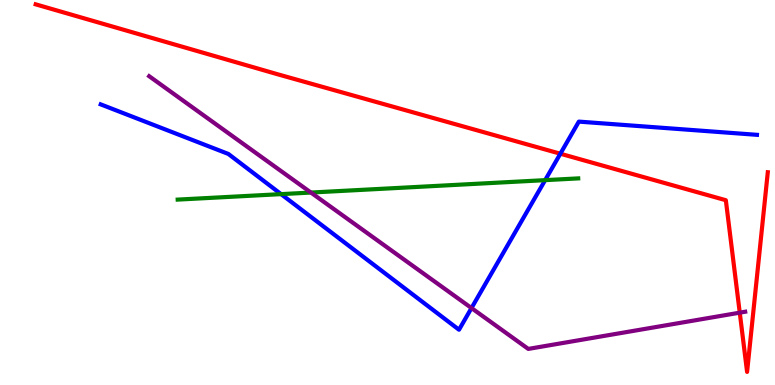[{'lines': ['blue', 'red'], 'intersections': [{'x': 7.23, 'y': 6.01}]}, {'lines': ['green', 'red'], 'intersections': []}, {'lines': ['purple', 'red'], 'intersections': [{'x': 9.55, 'y': 1.88}]}, {'lines': ['blue', 'green'], 'intersections': [{'x': 3.63, 'y': 4.96}, {'x': 7.03, 'y': 5.32}]}, {'lines': ['blue', 'purple'], 'intersections': [{'x': 6.08, 'y': 2.0}]}, {'lines': ['green', 'purple'], 'intersections': [{'x': 4.01, 'y': 5.0}]}]